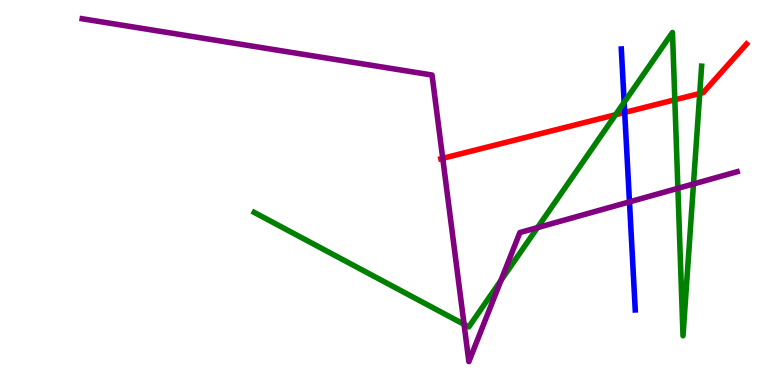[{'lines': ['blue', 'red'], 'intersections': [{'x': 8.06, 'y': 7.08}]}, {'lines': ['green', 'red'], 'intersections': [{'x': 7.94, 'y': 7.02}, {'x': 8.71, 'y': 7.41}, {'x': 9.03, 'y': 7.57}]}, {'lines': ['purple', 'red'], 'intersections': [{'x': 5.71, 'y': 5.89}]}, {'lines': ['blue', 'green'], 'intersections': [{'x': 8.05, 'y': 7.34}]}, {'lines': ['blue', 'purple'], 'intersections': [{'x': 8.12, 'y': 4.76}]}, {'lines': ['green', 'purple'], 'intersections': [{'x': 5.99, 'y': 1.58}, {'x': 6.46, 'y': 2.72}, {'x': 6.94, 'y': 4.09}, {'x': 8.75, 'y': 5.11}, {'x': 8.95, 'y': 5.22}]}]